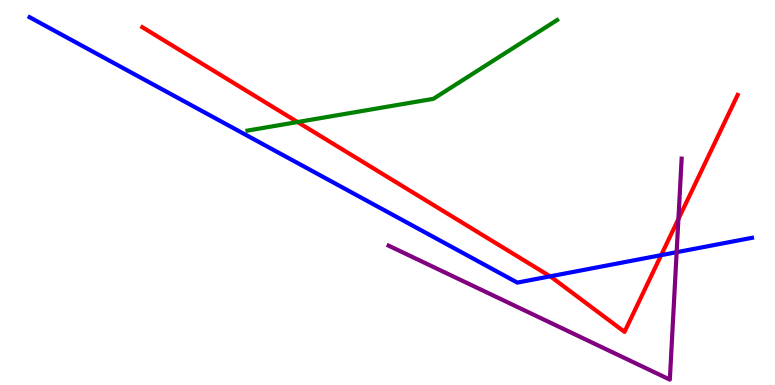[{'lines': ['blue', 'red'], 'intersections': [{'x': 7.1, 'y': 2.82}, {'x': 8.53, 'y': 3.37}]}, {'lines': ['green', 'red'], 'intersections': [{'x': 3.84, 'y': 6.83}]}, {'lines': ['purple', 'red'], 'intersections': [{'x': 8.75, 'y': 4.31}]}, {'lines': ['blue', 'green'], 'intersections': []}, {'lines': ['blue', 'purple'], 'intersections': [{'x': 8.73, 'y': 3.45}]}, {'lines': ['green', 'purple'], 'intersections': []}]